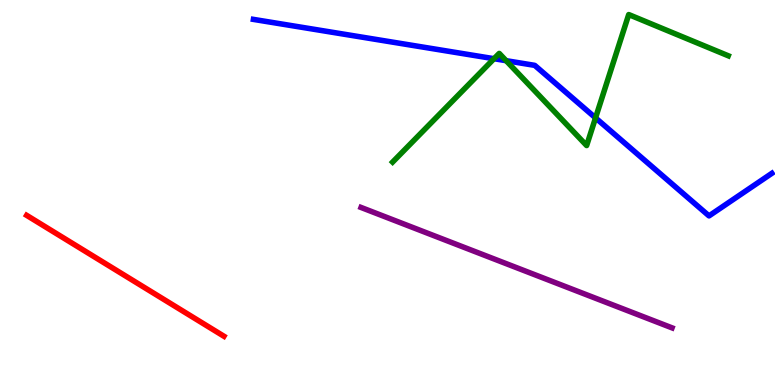[{'lines': ['blue', 'red'], 'intersections': []}, {'lines': ['green', 'red'], 'intersections': []}, {'lines': ['purple', 'red'], 'intersections': []}, {'lines': ['blue', 'green'], 'intersections': [{'x': 6.37, 'y': 8.48}, {'x': 6.53, 'y': 8.42}, {'x': 7.68, 'y': 6.94}]}, {'lines': ['blue', 'purple'], 'intersections': []}, {'lines': ['green', 'purple'], 'intersections': []}]